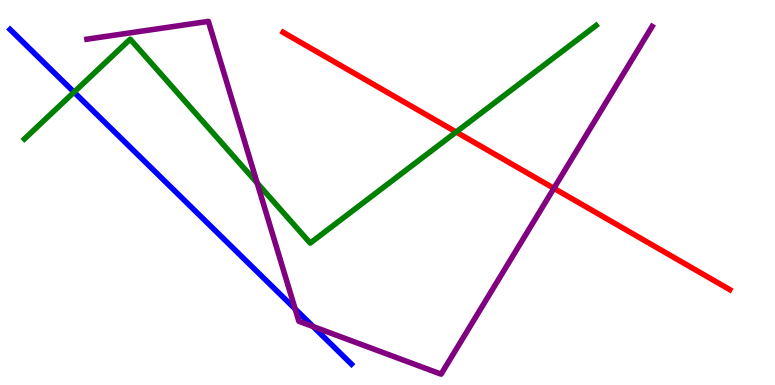[{'lines': ['blue', 'red'], 'intersections': []}, {'lines': ['green', 'red'], 'intersections': [{'x': 5.89, 'y': 6.57}]}, {'lines': ['purple', 'red'], 'intersections': [{'x': 7.15, 'y': 5.11}]}, {'lines': ['blue', 'green'], 'intersections': [{'x': 0.955, 'y': 7.61}]}, {'lines': ['blue', 'purple'], 'intersections': [{'x': 3.81, 'y': 1.98}, {'x': 4.04, 'y': 1.52}]}, {'lines': ['green', 'purple'], 'intersections': [{'x': 3.32, 'y': 5.25}]}]